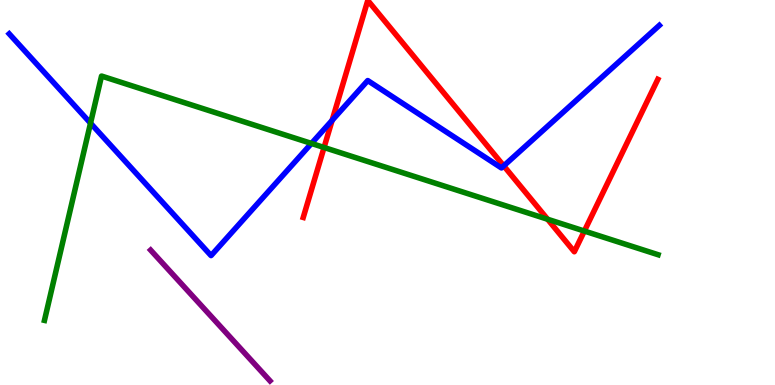[{'lines': ['blue', 'red'], 'intersections': [{'x': 4.29, 'y': 6.87}, {'x': 6.5, 'y': 5.69}]}, {'lines': ['green', 'red'], 'intersections': [{'x': 4.18, 'y': 6.17}, {'x': 7.07, 'y': 4.31}, {'x': 7.54, 'y': 4.0}]}, {'lines': ['purple', 'red'], 'intersections': []}, {'lines': ['blue', 'green'], 'intersections': [{'x': 1.17, 'y': 6.8}, {'x': 4.02, 'y': 6.27}]}, {'lines': ['blue', 'purple'], 'intersections': []}, {'lines': ['green', 'purple'], 'intersections': []}]